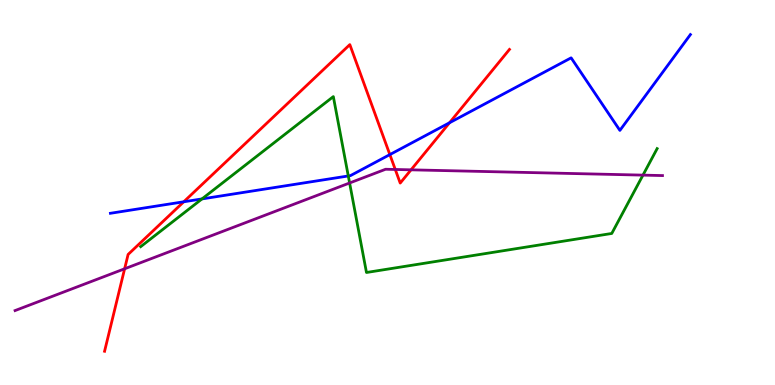[{'lines': ['blue', 'red'], 'intersections': [{'x': 2.37, 'y': 4.76}, {'x': 5.03, 'y': 5.98}, {'x': 5.8, 'y': 6.81}]}, {'lines': ['green', 'red'], 'intersections': []}, {'lines': ['purple', 'red'], 'intersections': [{'x': 1.61, 'y': 3.02}, {'x': 5.1, 'y': 5.6}, {'x': 5.3, 'y': 5.59}]}, {'lines': ['blue', 'green'], 'intersections': [{'x': 2.61, 'y': 4.83}, {'x': 4.49, 'y': 5.43}]}, {'lines': ['blue', 'purple'], 'intersections': []}, {'lines': ['green', 'purple'], 'intersections': [{'x': 4.51, 'y': 5.25}, {'x': 8.3, 'y': 5.45}]}]